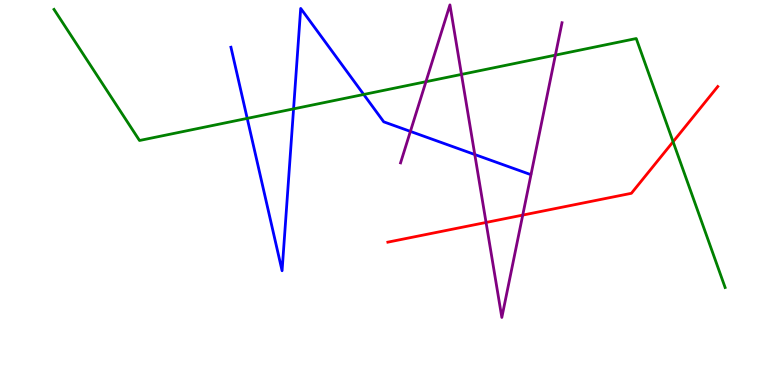[{'lines': ['blue', 'red'], 'intersections': []}, {'lines': ['green', 'red'], 'intersections': [{'x': 8.69, 'y': 6.32}]}, {'lines': ['purple', 'red'], 'intersections': [{'x': 6.27, 'y': 4.22}, {'x': 6.74, 'y': 4.41}]}, {'lines': ['blue', 'green'], 'intersections': [{'x': 3.19, 'y': 6.92}, {'x': 3.79, 'y': 7.17}, {'x': 4.69, 'y': 7.55}]}, {'lines': ['blue', 'purple'], 'intersections': [{'x': 5.3, 'y': 6.59}, {'x': 6.13, 'y': 5.99}]}, {'lines': ['green', 'purple'], 'intersections': [{'x': 5.5, 'y': 7.88}, {'x': 5.95, 'y': 8.07}, {'x': 7.17, 'y': 8.57}]}]